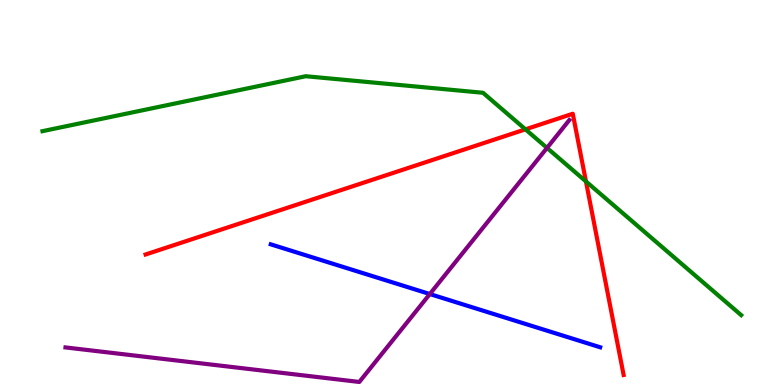[{'lines': ['blue', 'red'], 'intersections': []}, {'lines': ['green', 'red'], 'intersections': [{'x': 6.78, 'y': 6.64}, {'x': 7.56, 'y': 5.29}]}, {'lines': ['purple', 'red'], 'intersections': []}, {'lines': ['blue', 'green'], 'intersections': []}, {'lines': ['blue', 'purple'], 'intersections': [{'x': 5.55, 'y': 2.36}]}, {'lines': ['green', 'purple'], 'intersections': [{'x': 7.06, 'y': 6.16}]}]